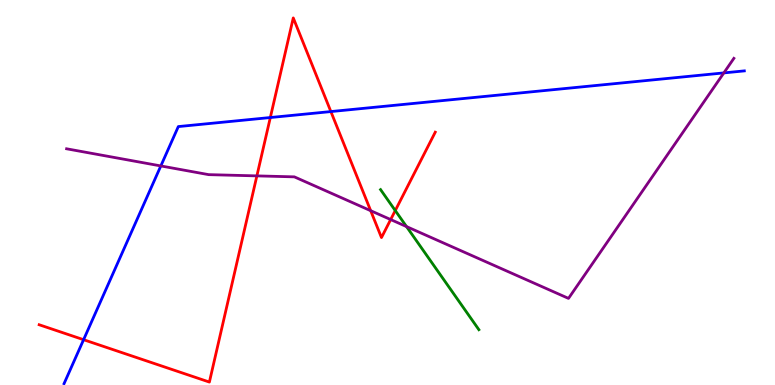[{'lines': ['blue', 'red'], 'intersections': [{'x': 1.08, 'y': 1.18}, {'x': 3.49, 'y': 6.95}, {'x': 4.27, 'y': 7.1}]}, {'lines': ['green', 'red'], 'intersections': [{'x': 5.1, 'y': 4.53}]}, {'lines': ['purple', 'red'], 'intersections': [{'x': 3.31, 'y': 5.43}, {'x': 4.78, 'y': 4.53}, {'x': 5.04, 'y': 4.3}]}, {'lines': ['blue', 'green'], 'intersections': []}, {'lines': ['blue', 'purple'], 'intersections': [{'x': 2.08, 'y': 5.69}, {'x': 9.34, 'y': 8.11}]}, {'lines': ['green', 'purple'], 'intersections': [{'x': 5.25, 'y': 4.11}]}]